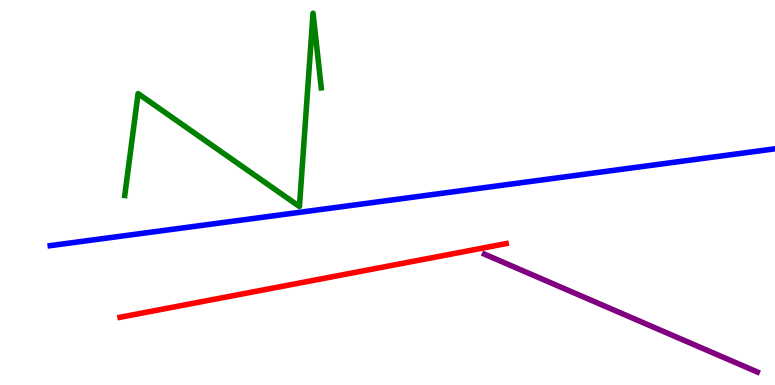[{'lines': ['blue', 'red'], 'intersections': []}, {'lines': ['green', 'red'], 'intersections': []}, {'lines': ['purple', 'red'], 'intersections': []}, {'lines': ['blue', 'green'], 'intersections': []}, {'lines': ['blue', 'purple'], 'intersections': []}, {'lines': ['green', 'purple'], 'intersections': []}]